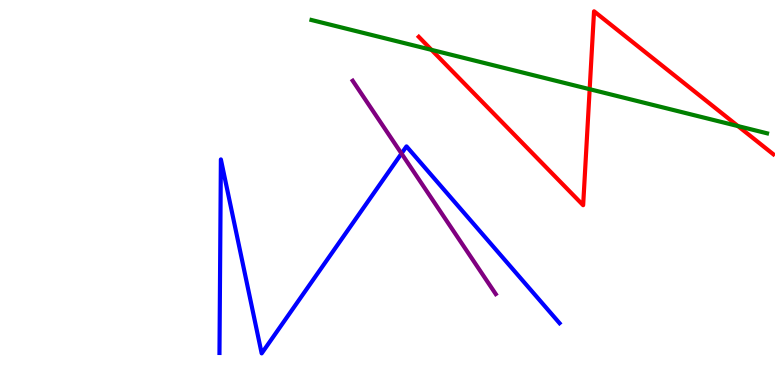[{'lines': ['blue', 'red'], 'intersections': []}, {'lines': ['green', 'red'], 'intersections': [{'x': 5.57, 'y': 8.71}, {'x': 7.61, 'y': 7.68}, {'x': 9.52, 'y': 6.73}]}, {'lines': ['purple', 'red'], 'intersections': []}, {'lines': ['blue', 'green'], 'intersections': []}, {'lines': ['blue', 'purple'], 'intersections': [{'x': 5.18, 'y': 6.01}]}, {'lines': ['green', 'purple'], 'intersections': []}]